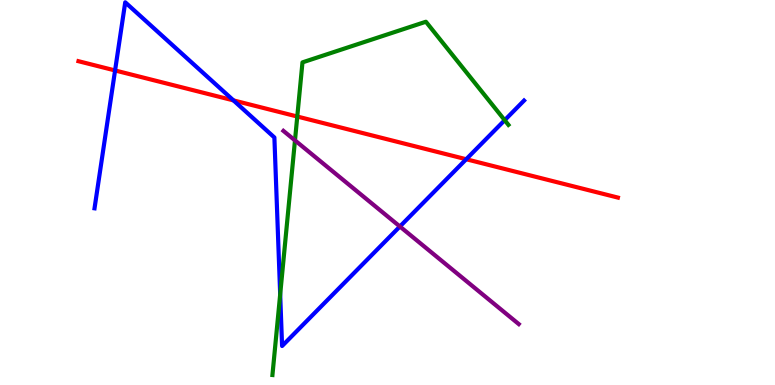[{'lines': ['blue', 'red'], 'intersections': [{'x': 1.48, 'y': 8.17}, {'x': 3.01, 'y': 7.39}, {'x': 6.02, 'y': 5.86}]}, {'lines': ['green', 'red'], 'intersections': [{'x': 3.84, 'y': 6.97}]}, {'lines': ['purple', 'red'], 'intersections': []}, {'lines': ['blue', 'green'], 'intersections': [{'x': 3.62, 'y': 2.35}, {'x': 6.51, 'y': 6.88}]}, {'lines': ['blue', 'purple'], 'intersections': [{'x': 5.16, 'y': 4.12}]}, {'lines': ['green', 'purple'], 'intersections': [{'x': 3.81, 'y': 6.35}]}]